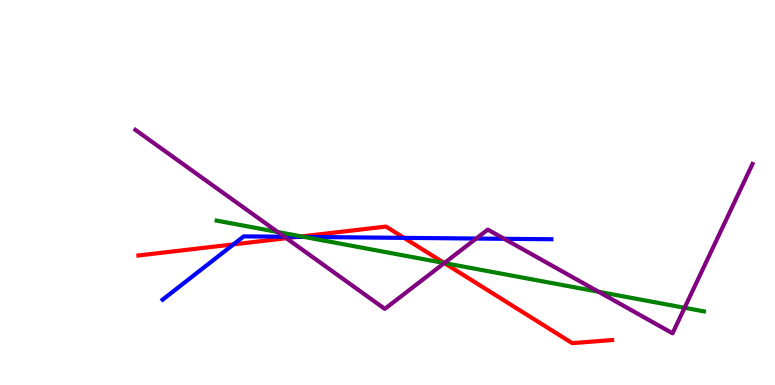[{'lines': ['blue', 'red'], 'intersections': [{'x': 3.01, 'y': 3.65}, {'x': 3.84, 'y': 3.85}, {'x': 5.21, 'y': 3.82}]}, {'lines': ['green', 'red'], 'intersections': [{'x': 3.89, 'y': 3.86}, {'x': 5.73, 'y': 3.17}]}, {'lines': ['purple', 'red'], 'intersections': [{'x': 3.69, 'y': 3.81}, {'x': 5.73, 'y': 3.17}]}, {'lines': ['blue', 'green'], 'intersections': [{'x': 3.93, 'y': 3.85}]}, {'lines': ['blue', 'purple'], 'intersections': [{'x': 3.67, 'y': 3.85}, {'x': 6.14, 'y': 3.8}, {'x': 6.51, 'y': 3.8}]}, {'lines': ['green', 'purple'], 'intersections': [{'x': 3.58, 'y': 3.97}, {'x': 5.73, 'y': 3.17}, {'x': 7.72, 'y': 2.42}, {'x': 8.83, 'y': 2.01}]}]